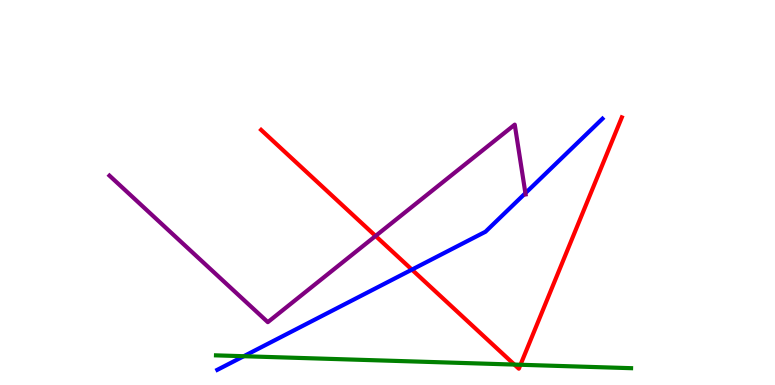[{'lines': ['blue', 'red'], 'intersections': [{'x': 5.31, 'y': 3.0}]}, {'lines': ['green', 'red'], 'intersections': [{'x': 6.64, 'y': 0.53}, {'x': 6.72, 'y': 0.526}]}, {'lines': ['purple', 'red'], 'intersections': [{'x': 4.85, 'y': 3.87}]}, {'lines': ['blue', 'green'], 'intersections': [{'x': 3.15, 'y': 0.748}]}, {'lines': ['blue', 'purple'], 'intersections': [{'x': 6.78, 'y': 4.98}]}, {'lines': ['green', 'purple'], 'intersections': []}]